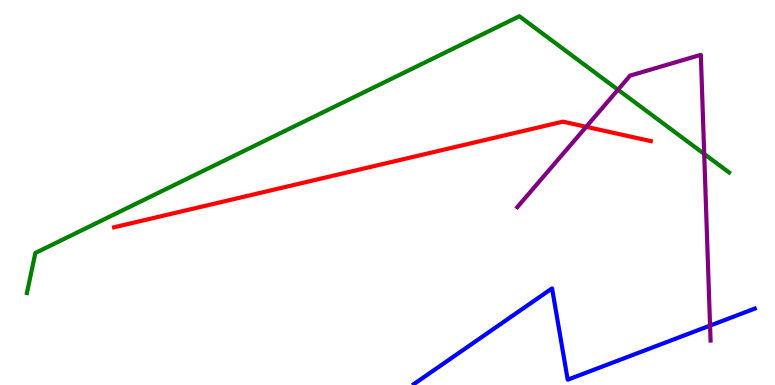[{'lines': ['blue', 'red'], 'intersections': []}, {'lines': ['green', 'red'], 'intersections': []}, {'lines': ['purple', 'red'], 'intersections': [{'x': 7.56, 'y': 6.71}]}, {'lines': ['blue', 'green'], 'intersections': []}, {'lines': ['blue', 'purple'], 'intersections': [{'x': 9.16, 'y': 1.54}]}, {'lines': ['green', 'purple'], 'intersections': [{'x': 7.97, 'y': 7.67}, {'x': 9.09, 'y': 6.0}]}]